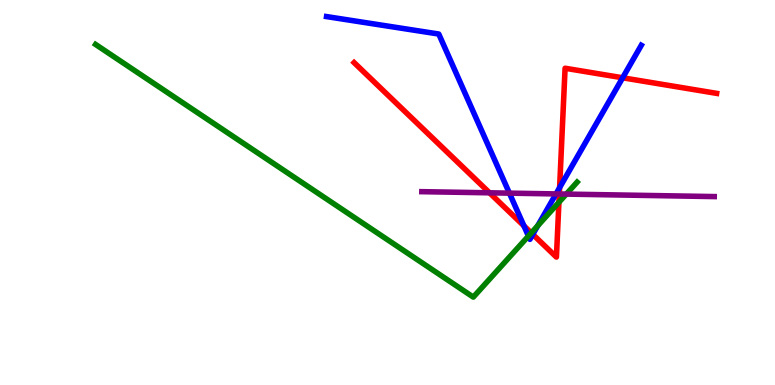[{'lines': ['blue', 'red'], 'intersections': [{'x': 6.76, 'y': 4.13}, {'x': 6.87, 'y': 3.91}, {'x': 7.22, 'y': 5.13}, {'x': 8.03, 'y': 7.98}]}, {'lines': ['green', 'red'], 'intersections': [{'x': 6.86, 'y': 3.95}, {'x': 7.21, 'y': 4.75}]}, {'lines': ['purple', 'red'], 'intersections': [{'x': 6.32, 'y': 4.99}, {'x': 7.22, 'y': 4.96}]}, {'lines': ['blue', 'green'], 'intersections': [{'x': 6.82, 'y': 3.87}, {'x': 6.94, 'y': 4.14}]}, {'lines': ['blue', 'purple'], 'intersections': [{'x': 6.57, 'y': 4.98}, {'x': 7.17, 'y': 4.96}]}, {'lines': ['green', 'purple'], 'intersections': [{'x': 7.31, 'y': 4.96}]}]